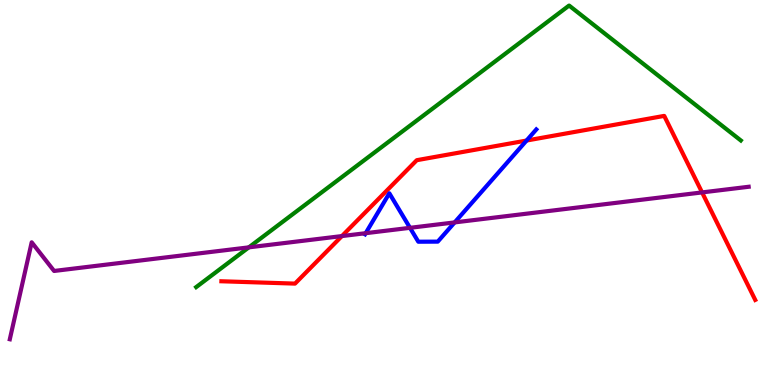[{'lines': ['blue', 'red'], 'intersections': [{'x': 6.79, 'y': 6.35}]}, {'lines': ['green', 'red'], 'intersections': []}, {'lines': ['purple', 'red'], 'intersections': [{'x': 4.41, 'y': 3.87}, {'x': 9.06, 'y': 5.0}]}, {'lines': ['blue', 'green'], 'intersections': []}, {'lines': ['blue', 'purple'], 'intersections': [{'x': 4.72, 'y': 3.94}, {'x': 5.29, 'y': 4.08}, {'x': 5.87, 'y': 4.22}]}, {'lines': ['green', 'purple'], 'intersections': [{'x': 3.21, 'y': 3.58}]}]